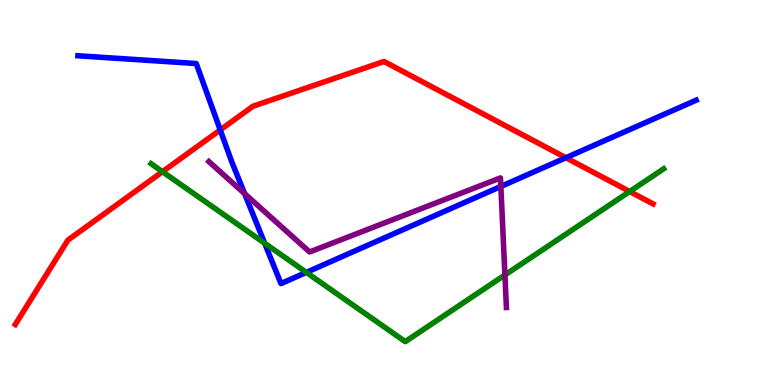[{'lines': ['blue', 'red'], 'intersections': [{'x': 2.84, 'y': 6.63}, {'x': 7.3, 'y': 5.9}]}, {'lines': ['green', 'red'], 'intersections': [{'x': 2.1, 'y': 5.54}, {'x': 8.13, 'y': 5.03}]}, {'lines': ['purple', 'red'], 'intersections': []}, {'lines': ['blue', 'green'], 'intersections': [{'x': 3.42, 'y': 3.68}, {'x': 3.95, 'y': 2.93}]}, {'lines': ['blue', 'purple'], 'intersections': [{'x': 3.16, 'y': 4.97}, {'x': 6.46, 'y': 5.16}]}, {'lines': ['green', 'purple'], 'intersections': [{'x': 6.52, 'y': 2.86}]}]